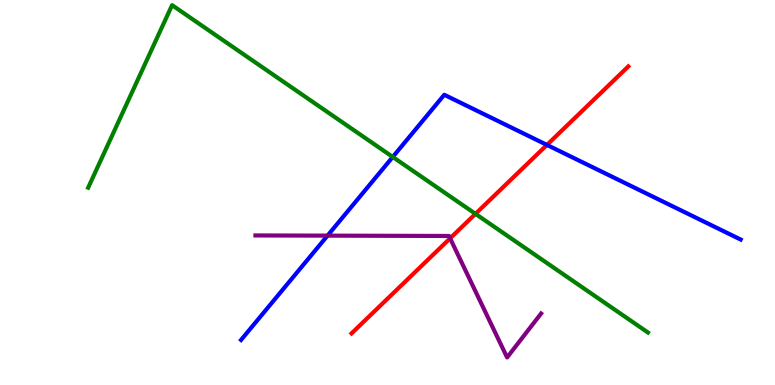[{'lines': ['blue', 'red'], 'intersections': [{'x': 7.06, 'y': 6.24}]}, {'lines': ['green', 'red'], 'intersections': [{'x': 6.14, 'y': 4.45}]}, {'lines': ['purple', 'red'], 'intersections': [{'x': 5.81, 'y': 3.81}]}, {'lines': ['blue', 'green'], 'intersections': [{'x': 5.07, 'y': 5.92}]}, {'lines': ['blue', 'purple'], 'intersections': [{'x': 4.23, 'y': 3.88}]}, {'lines': ['green', 'purple'], 'intersections': []}]